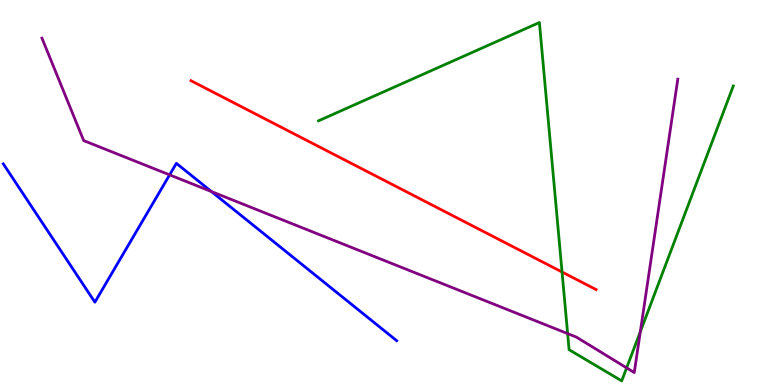[{'lines': ['blue', 'red'], 'intersections': []}, {'lines': ['green', 'red'], 'intersections': [{'x': 7.25, 'y': 2.93}]}, {'lines': ['purple', 'red'], 'intersections': []}, {'lines': ['blue', 'green'], 'intersections': []}, {'lines': ['blue', 'purple'], 'intersections': [{'x': 2.19, 'y': 5.46}, {'x': 2.73, 'y': 5.03}]}, {'lines': ['green', 'purple'], 'intersections': [{'x': 7.32, 'y': 1.33}, {'x': 8.09, 'y': 0.445}, {'x': 8.26, 'y': 1.39}]}]